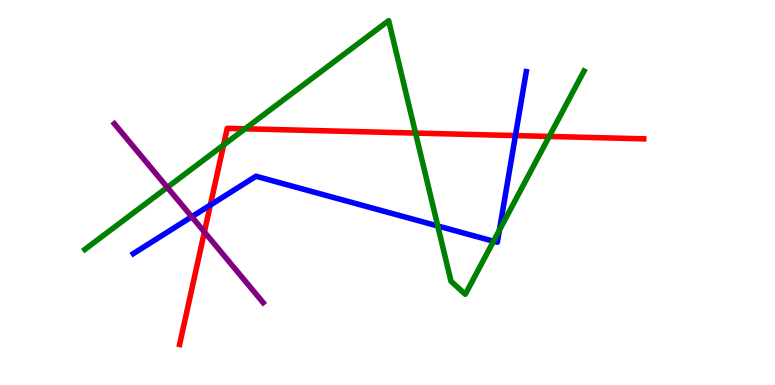[{'lines': ['blue', 'red'], 'intersections': [{'x': 2.71, 'y': 4.67}, {'x': 6.65, 'y': 6.48}]}, {'lines': ['green', 'red'], 'intersections': [{'x': 2.88, 'y': 6.23}, {'x': 3.16, 'y': 6.65}, {'x': 5.36, 'y': 6.54}, {'x': 7.09, 'y': 6.46}]}, {'lines': ['purple', 'red'], 'intersections': [{'x': 2.64, 'y': 3.97}]}, {'lines': ['blue', 'green'], 'intersections': [{'x': 5.65, 'y': 4.13}, {'x': 6.37, 'y': 3.73}, {'x': 6.44, 'y': 4.02}]}, {'lines': ['blue', 'purple'], 'intersections': [{'x': 2.47, 'y': 4.37}]}, {'lines': ['green', 'purple'], 'intersections': [{'x': 2.16, 'y': 5.13}]}]